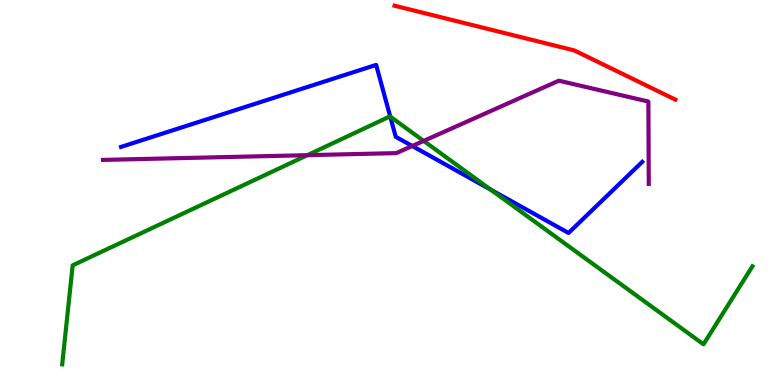[{'lines': ['blue', 'red'], 'intersections': []}, {'lines': ['green', 'red'], 'intersections': []}, {'lines': ['purple', 'red'], 'intersections': []}, {'lines': ['blue', 'green'], 'intersections': [{'x': 5.04, 'y': 6.97}, {'x': 6.33, 'y': 5.07}]}, {'lines': ['blue', 'purple'], 'intersections': [{'x': 5.32, 'y': 6.21}]}, {'lines': ['green', 'purple'], 'intersections': [{'x': 3.97, 'y': 5.97}, {'x': 5.47, 'y': 6.34}]}]